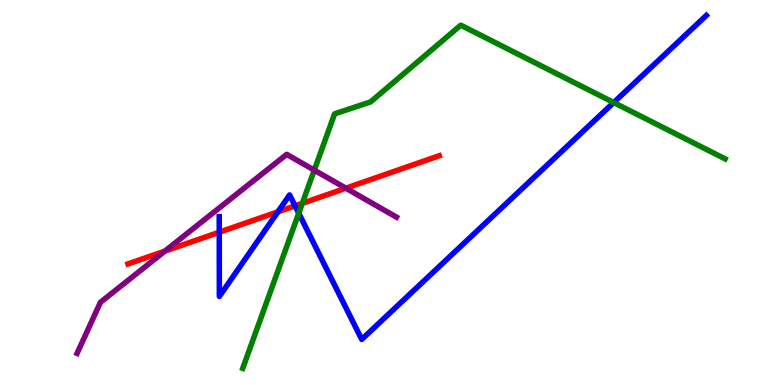[{'lines': ['blue', 'red'], 'intersections': [{'x': 2.83, 'y': 3.97}, {'x': 3.59, 'y': 4.5}, {'x': 3.81, 'y': 4.65}]}, {'lines': ['green', 'red'], 'intersections': [{'x': 3.9, 'y': 4.72}]}, {'lines': ['purple', 'red'], 'intersections': [{'x': 2.13, 'y': 3.48}, {'x': 4.46, 'y': 5.11}]}, {'lines': ['blue', 'green'], 'intersections': [{'x': 3.85, 'y': 4.46}, {'x': 7.92, 'y': 7.34}]}, {'lines': ['blue', 'purple'], 'intersections': []}, {'lines': ['green', 'purple'], 'intersections': [{'x': 4.06, 'y': 5.58}]}]